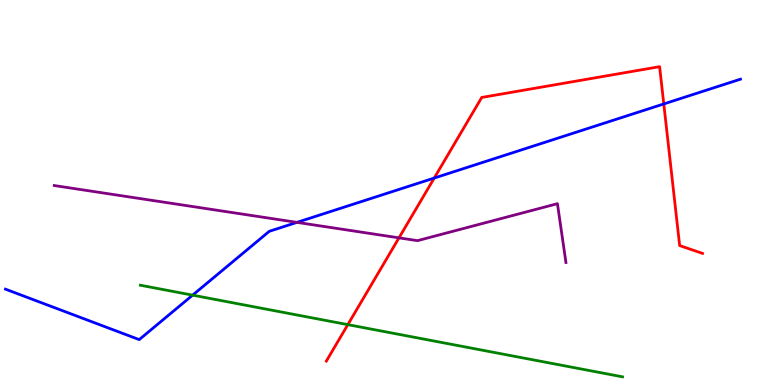[{'lines': ['blue', 'red'], 'intersections': [{'x': 5.6, 'y': 5.38}, {'x': 8.56, 'y': 7.3}]}, {'lines': ['green', 'red'], 'intersections': [{'x': 4.49, 'y': 1.57}]}, {'lines': ['purple', 'red'], 'intersections': [{'x': 5.15, 'y': 3.82}]}, {'lines': ['blue', 'green'], 'intersections': [{'x': 2.49, 'y': 2.33}]}, {'lines': ['blue', 'purple'], 'intersections': [{'x': 3.83, 'y': 4.22}]}, {'lines': ['green', 'purple'], 'intersections': []}]